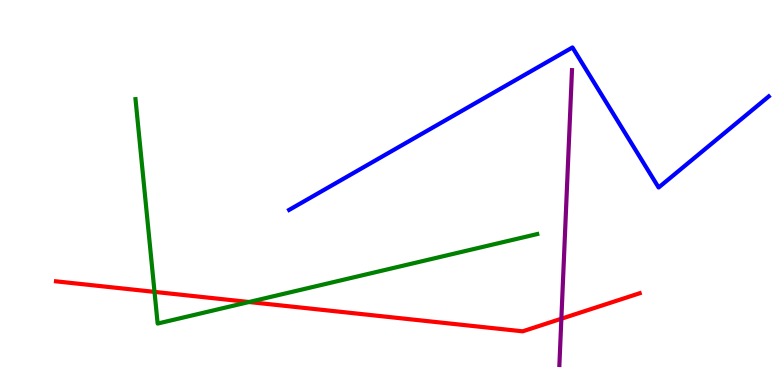[{'lines': ['blue', 'red'], 'intersections': []}, {'lines': ['green', 'red'], 'intersections': [{'x': 1.99, 'y': 2.42}, {'x': 3.21, 'y': 2.16}]}, {'lines': ['purple', 'red'], 'intersections': [{'x': 7.24, 'y': 1.72}]}, {'lines': ['blue', 'green'], 'intersections': []}, {'lines': ['blue', 'purple'], 'intersections': []}, {'lines': ['green', 'purple'], 'intersections': []}]